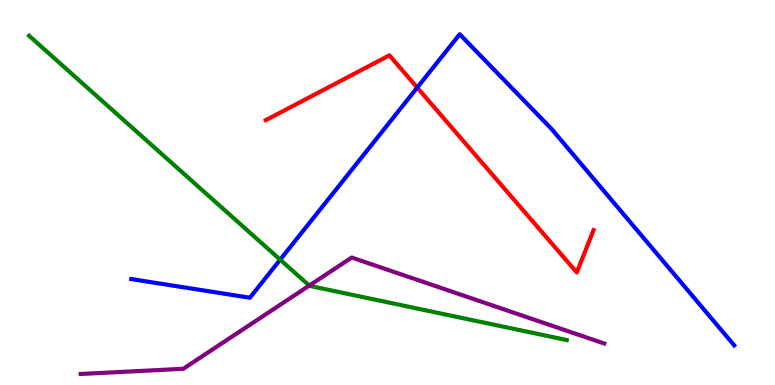[{'lines': ['blue', 'red'], 'intersections': [{'x': 5.38, 'y': 7.72}]}, {'lines': ['green', 'red'], 'intersections': []}, {'lines': ['purple', 'red'], 'intersections': []}, {'lines': ['blue', 'green'], 'intersections': [{'x': 3.62, 'y': 3.26}]}, {'lines': ['blue', 'purple'], 'intersections': []}, {'lines': ['green', 'purple'], 'intersections': [{'x': 3.99, 'y': 2.58}]}]